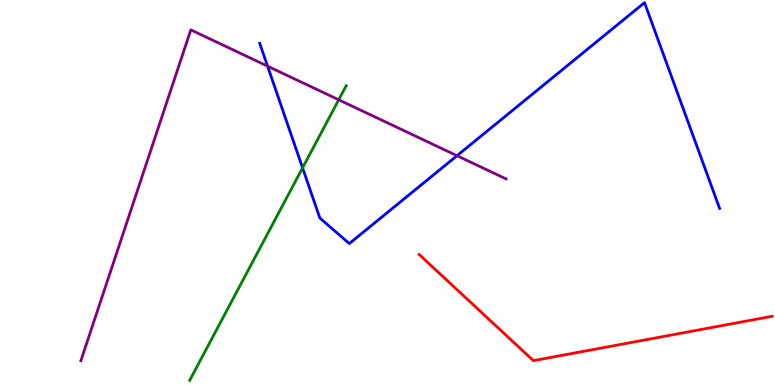[{'lines': ['blue', 'red'], 'intersections': []}, {'lines': ['green', 'red'], 'intersections': []}, {'lines': ['purple', 'red'], 'intersections': []}, {'lines': ['blue', 'green'], 'intersections': [{'x': 3.9, 'y': 5.64}]}, {'lines': ['blue', 'purple'], 'intersections': [{'x': 3.45, 'y': 8.28}, {'x': 5.9, 'y': 5.96}]}, {'lines': ['green', 'purple'], 'intersections': [{'x': 4.37, 'y': 7.41}]}]